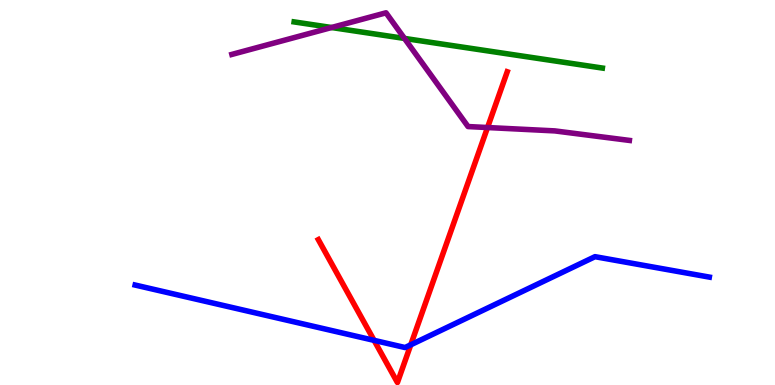[{'lines': ['blue', 'red'], 'intersections': [{'x': 4.83, 'y': 1.16}, {'x': 5.3, 'y': 1.04}]}, {'lines': ['green', 'red'], 'intersections': []}, {'lines': ['purple', 'red'], 'intersections': [{'x': 6.29, 'y': 6.69}]}, {'lines': ['blue', 'green'], 'intersections': []}, {'lines': ['blue', 'purple'], 'intersections': []}, {'lines': ['green', 'purple'], 'intersections': [{'x': 4.28, 'y': 9.29}, {'x': 5.22, 'y': 9.0}]}]